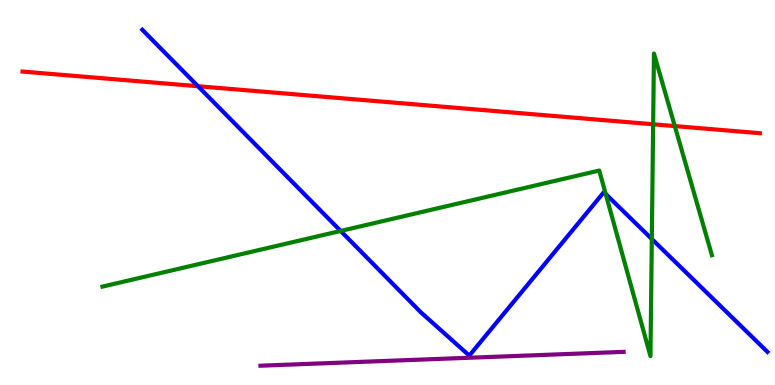[{'lines': ['blue', 'red'], 'intersections': [{'x': 2.55, 'y': 7.76}]}, {'lines': ['green', 'red'], 'intersections': [{'x': 8.43, 'y': 6.77}, {'x': 8.71, 'y': 6.73}]}, {'lines': ['purple', 'red'], 'intersections': []}, {'lines': ['blue', 'green'], 'intersections': [{'x': 4.4, 'y': 4.0}, {'x': 7.82, 'y': 4.96}, {'x': 8.41, 'y': 3.79}]}, {'lines': ['blue', 'purple'], 'intersections': []}, {'lines': ['green', 'purple'], 'intersections': []}]